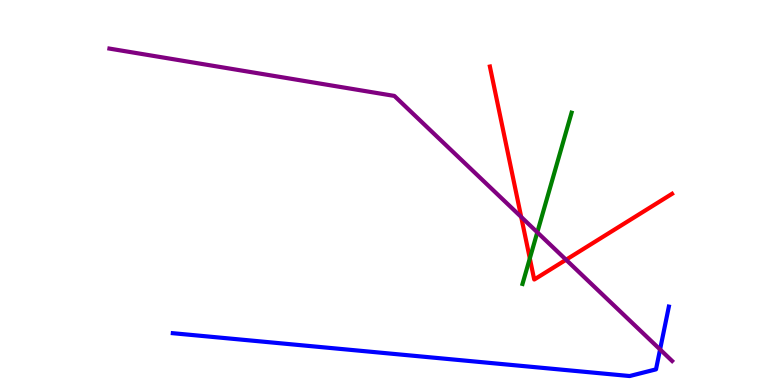[{'lines': ['blue', 'red'], 'intersections': []}, {'lines': ['green', 'red'], 'intersections': [{'x': 6.84, 'y': 3.29}]}, {'lines': ['purple', 'red'], 'intersections': [{'x': 6.73, 'y': 4.37}, {'x': 7.3, 'y': 3.25}]}, {'lines': ['blue', 'green'], 'intersections': []}, {'lines': ['blue', 'purple'], 'intersections': [{'x': 8.52, 'y': 0.923}]}, {'lines': ['green', 'purple'], 'intersections': [{'x': 6.93, 'y': 3.97}]}]